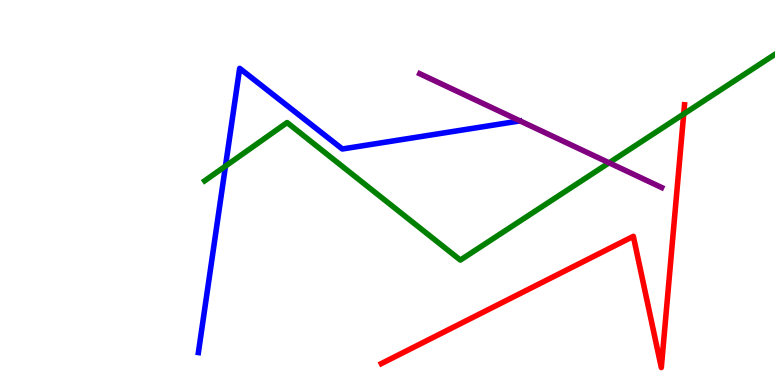[{'lines': ['blue', 'red'], 'intersections': []}, {'lines': ['green', 'red'], 'intersections': [{'x': 8.82, 'y': 7.04}]}, {'lines': ['purple', 'red'], 'intersections': []}, {'lines': ['blue', 'green'], 'intersections': [{'x': 2.91, 'y': 5.68}]}, {'lines': ['blue', 'purple'], 'intersections': []}, {'lines': ['green', 'purple'], 'intersections': [{'x': 7.86, 'y': 5.77}]}]